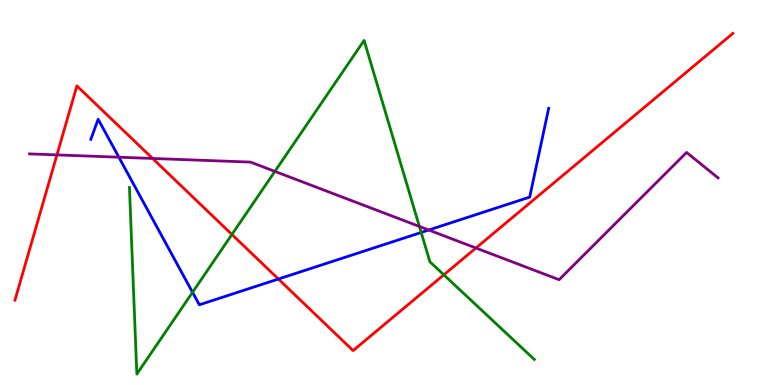[{'lines': ['blue', 'red'], 'intersections': [{'x': 3.59, 'y': 2.75}]}, {'lines': ['green', 'red'], 'intersections': [{'x': 2.99, 'y': 3.91}, {'x': 5.73, 'y': 2.86}]}, {'lines': ['purple', 'red'], 'intersections': [{'x': 0.735, 'y': 5.98}, {'x': 1.97, 'y': 5.88}, {'x': 6.14, 'y': 3.56}]}, {'lines': ['blue', 'green'], 'intersections': [{'x': 2.48, 'y': 2.41}, {'x': 5.43, 'y': 3.96}]}, {'lines': ['blue', 'purple'], 'intersections': [{'x': 1.53, 'y': 5.92}, {'x': 5.53, 'y': 4.03}]}, {'lines': ['green', 'purple'], 'intersections': [{'x': 3.55, 'y': 5.55}, {'x': 5.41, 'y': 4.12}]}]